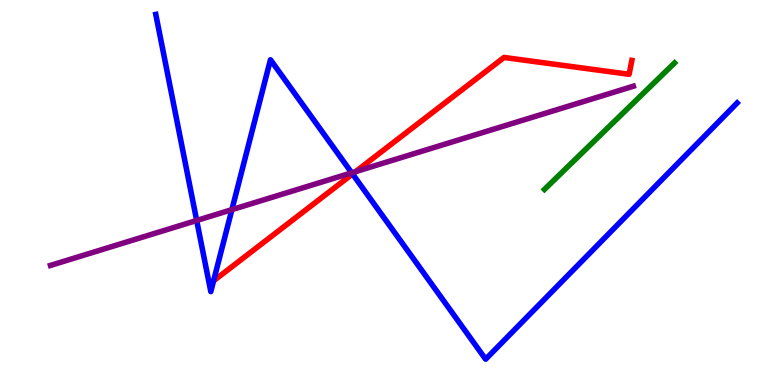[{'lines': ['blue', 'red'], 'intersections': [{'x': 4.55, 'y': 5.48}]}, {'lines': ['green', 'red'], 'intersections': []}, {'lines': ['purple', 'red'], 'intersections': [{'x': 4.59, 'y': 5.54}]}, {'lines': ['blue', 'green'], 'intersections': []}, {'lines': ['blue', 'purple'], 'intersections': [{'x': 2.54, 'y': 4.27}, {'x': 2.99, 'y': 4.55}, {'x': 4.54, 'y': 5.51}]}, {'lines': ['green', 'purple'], 'intersections': []}]